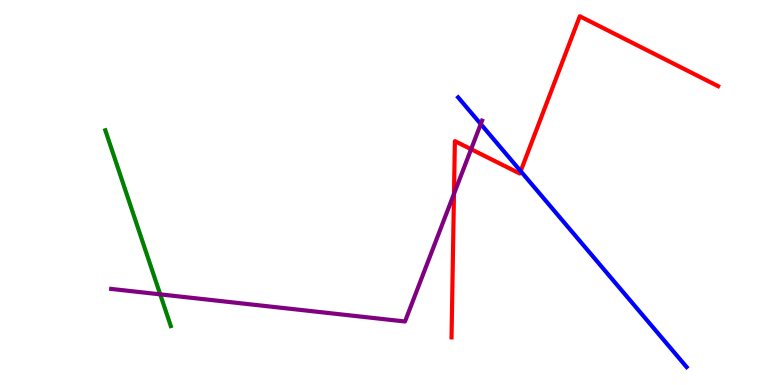[{'lines': ['blue', 'red'], 'intersections': [{'x': 6.72, 'y': 5.55}]}, {'lines': ['green', 'red'], 'intersections': []}, {'lines': ['purple', 'red'], 'intersections': [{'x': 5.86, 'y': 4.97}, {'x': 6.08, 'y': 6.12}]}, {'lines': ['blue', 'green'], 'intersections': []}, {'lines': ['blue', 'purple'], 'intersections': [{'x': 6.2, 'y': 6.78}]}, {'lines': ['green', 'purple'], 'intersections': [{'x': 2.07, 'y': 2.35}]}]